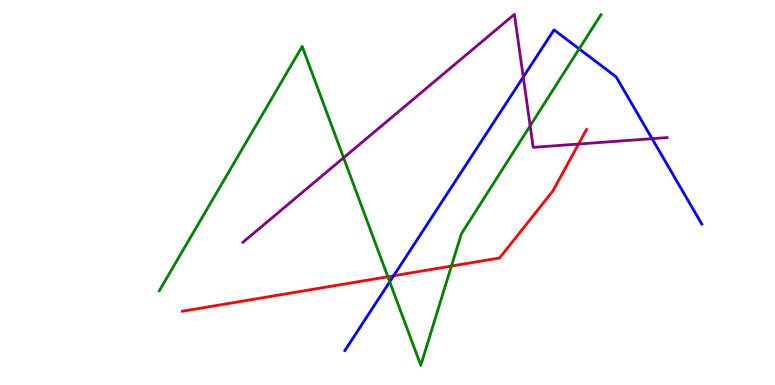[{'lines': ['blue', 'red'], 'intersections': [{'x': 5.08, 'y': 2.84}]}, {'lines': ['green', 'red'], 'intersections': [{'x': 5.0, 'y': 2.81}, {'x': 5.82, 'y': 3.09}]}, {'lines': ['purple', 'red'], 'intersections': [{'x': 7.46, 'y': 6.26}]}, {'lines': ['blue', 'green'], 'intersections': [{'x': 5.03, 'y': 2.68}, {'x': 7.47, 'y': 8.73}]}, {'lines': ['blue', 'purple'], 'intersections': [{'x': 6.75, 'y': 8.0}, {'x': 8.41, 'y': 6.4}]}, {'lines': ['green', 'purple'], 'intersections': [{'x': 4.43, 'y': 5.9}, {'x': 6.84, 'y': 6.73}]}]